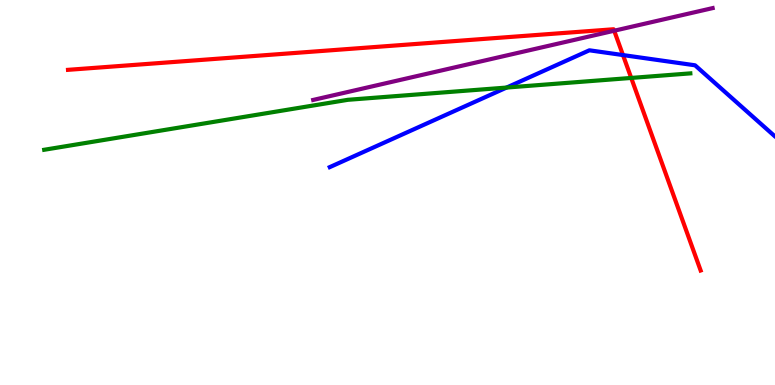[{'lines': ['blue', 'red'], 'intersections': [{'x': 8.04, 'y': 8.57}]}, {'lines': ['green', 'red'], 'intersections': [{'x': 8.14, 'y': 7.98}]}, {'lines': ['purple', 'red'], 'intersections': [{'x': 7.93, 'y': 9.2}]}, {'lines': ['blue', 'green'], 'intersections': [{'x': 6.54, 'y': 7.73}]}, {'lines': ['blue', 'purple'], 'intersections': []}, {'lines': ['green', 'purple'], 'intersections': []}]